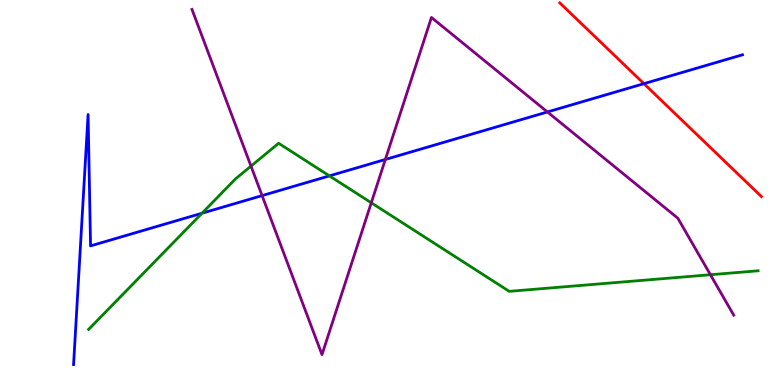[{'lines': ['blue', 'red'], 'intersections': [{'x': 8.31, 'y': 7.83}]}, {'lines': ['green', 'red'], 'intersections': []}, {'lines': ['purple', 'red'], 'intersections': []}, {'lines': ['blue', 'green'], 'intersections': [{'x': 2.61, 'y': 4.46}, {'x': 4.25, 'y': 5.43}]}, {'lines': ['blue', 'purple'], 'intersections': [{'x': 3.38, 'y': 4.92}, {'x': 4.97, 'y': 5.86}, {'x': 7.06, 'y': 7.09}]}, {'lines': ['green', 'purple'], 'intersections': [{'x': 3.24, 'y': 5.69}, {'x': 4.79, 'y': 4.73}, {'x': 9.17, 'y': 2.86}]}]